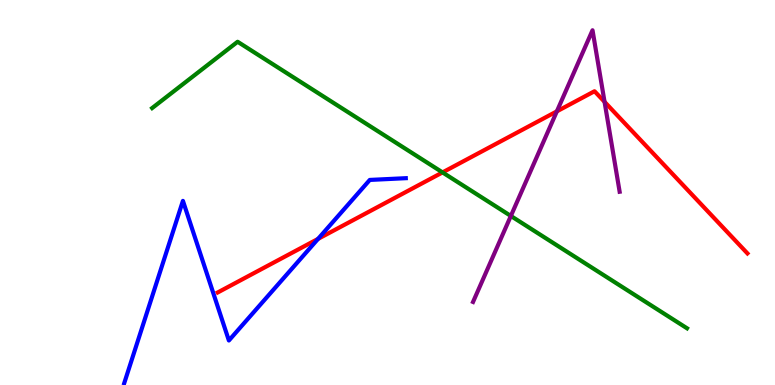[{'lines': ['blue', 'red'], 'intersections': [{'x': 4.1, 'y': 3.8}]}, {'lines': ['green', 'red'], 'intersections': [{'x': 5.71, 'y': 5.52}]}, {'lines': ['purple', 'red'], 'intersections': [{'x': 7.19, 'y': 7.11}, {'x': 7.8, 'y': 7.35}]}, {'lines': ['blue', 'green'], 'intersections': []}, {'lines': ['blue', 'purple'], 'intersections': []}, {'lines': ['green', 'purple'], 'intersections': [{'x': 6.59, 'y': 4.39}]}]